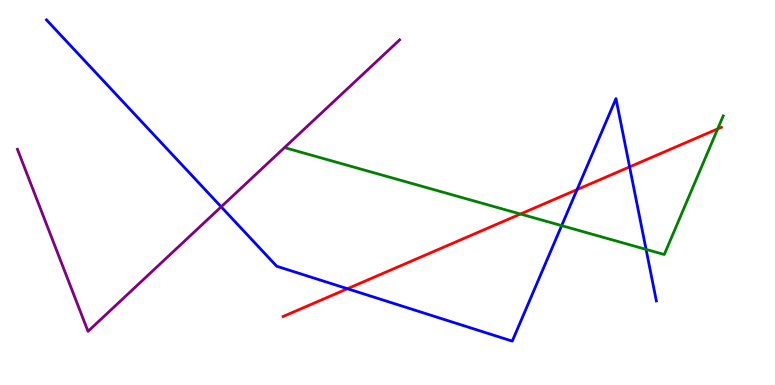[{'lines': ['blue', 'red'], 'intersections': [{'x': 4.48, 'y': 2.5}, {'x': 7.45, 'y': 5.08}, {'x': 8.12, 'y': 5.66}]}, {'lines': ['green', 'red'], 'intersections': [{'x': 6.72, 'y': 4.44}, {'x': 9.26, 'y': 6.65}]}, {'lines': ['purple', 'red'], 'intersections': []}, {'lines': ['blue', 'green'], 'intersections': [{'x': 7.25, 'y': 4.14}, {'x': 8.34, 'y': 3.52}]}, {'lines': ['blue', 'purple'], 'intersections': [{'x': 2.85, 'y': 4.63}]}, {'lines': ['green', 'purple'], 'intersections': []}]